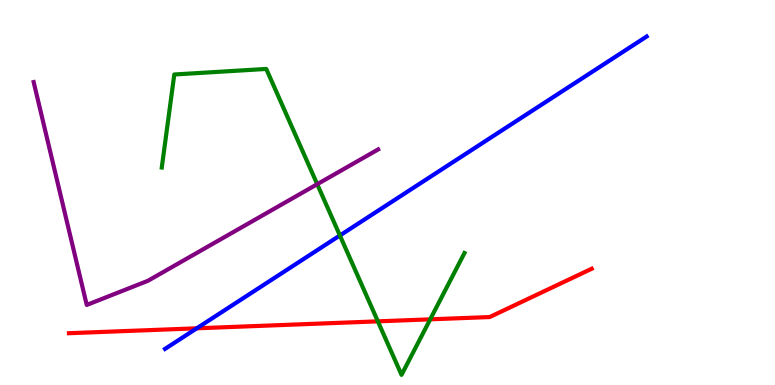[{'lines': ['blue', 'red'], 'intersections': [{'x': 2.54, 'y': 1.47}]}, {'lines': ['green', 'red'], 'intersections': [{'x': 4.88, 'y': 1.65}, {'x': 5.55, 'y': 1.71}]}, {'lines': ['purple', 'red'], 'intersections': []}, {'lines': ['blue', 'green'], 'intersections': [{'x': 4.39, 'y': 3.88}]}, {'lines': ['blue', 'purple'], 'intersections': []}, {'lines': ['green', 'purple'], 'intersections': [{'x': 4.09, 'y': 5.22}]}]